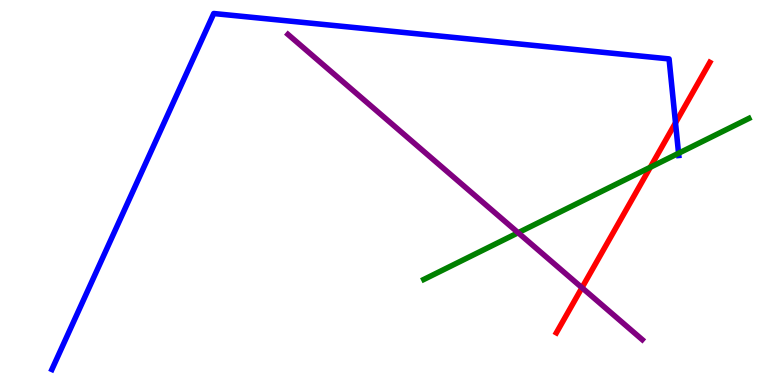[{'lines': ['blue', 'red'], 'intersections': [{'x': 8.72, 'y': 6.81}]}, {'lines': ['green', 'red'], 'intersections': [{'x': 8.39, 'y': 5.66}]}, {'lines': ['purple', 'red'], 'intersections': [{'x': 7.51, 'y': 2.53}]}, {'lines': ['blue', 'green'], 'intersections': [{'x': 8.76, 'y': 6.02}]}, {'lines': ['blue', 'purple'], 'intersections': []}, {'lines': ['green', 'purple'], 'intersections': [{'x': 6.69, 'y': 3.96}]}]